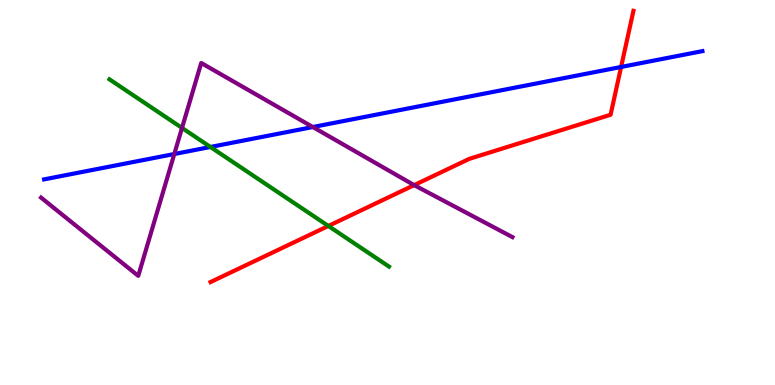[{'lines': ['blue', 'red'], 'intersections': [{'x': 8.01, 'y': 8.26}]}, {'lines': ['green', 'red'], 'intersections': [{'x': 4.24, 'y': 4.13}]}, {'lines': ['purple', 'red'], 'intersections': [{'x': 5.34, 'y': 5.19}]}, {'lines': ['blue', 'green'], 'intersections': [{'x': 2.72, 'y': 6.18}]}, {'lines': ['blue', 'purple'], 'intersections': [{'x': 2.25, 'y': 6.0}, {'x': 4.04, 'y': 6.7}]}, {'lines': ['green', 'purple'], 'intersections': [{'x': 2.35, 'y': 6.68}]}]